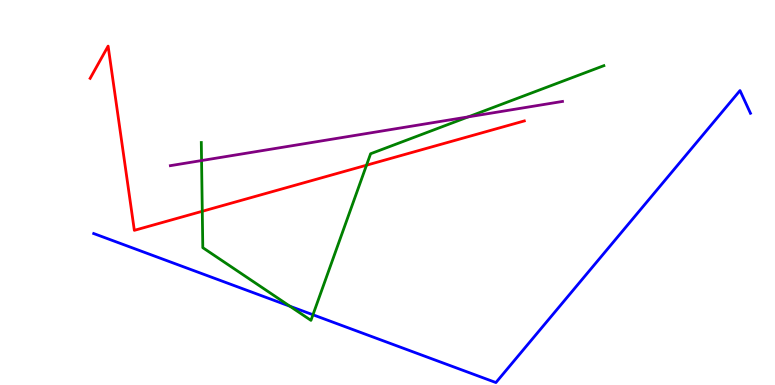[{'lines': ['blue', 'red'], 'intersections': []}, {'lines': ['green', 'red'], 'intersections': [{'x': 2.61, 'y': 4.51}, {'x': 4.73, 'y': 5.71}]}, {'lines': ['purple', 'red'], 'intersections': []}, {'lines': ['blue', 'green'], 'intersections': [{'x': 3.74, 'y': 2.05}, {'x': 4.04, 'y': 1.82}]}, {'lines': ['blue', 'purple'], 'intersections': []}, {'lines': ['green', 'purple'], 'intersections': [{'x': 2.6, 'y': 5.83}, {'x': 6.04, 'y': 6.96}]}]